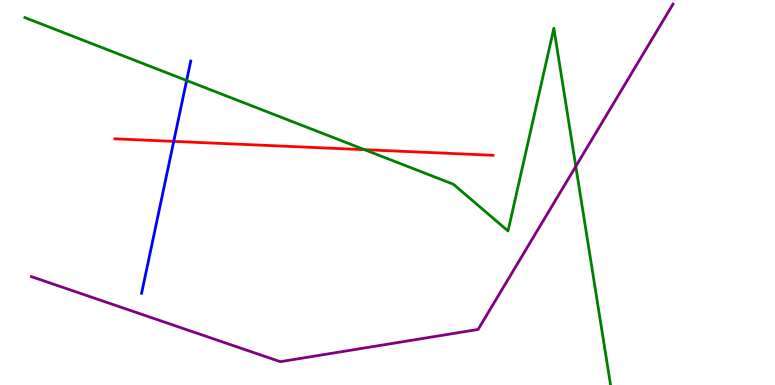[{'lines': ['blue', 'red'], 'intersections': [{'x': 2.24, 'y': 6.33}]}, {'lines': ['green', 'red'], 'intersections': [{'x': 4.7, 'y': 6.11}]}, {'lines': ['purple', 'red'], 'intersections': []}, {'lines': ['blue', 'green'], 'intersections': [{'x': 2.41, 'y': 7.91}]}, {'lines': ['blue', 'purple'], 'intersections': []}, {'lines': ['green', 'purple'], 'intersections': [{'x': 7.43, 'y': 5.68}]}]